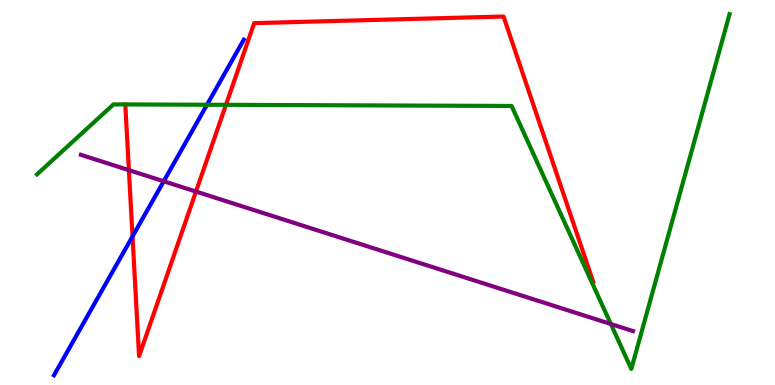[{'lines': ['blue', 'red'], 'intersections': [{'x': 1.71, 'y': 3.86}]}, {'lines': ['green', 'red'], 'intersections': [{'x': 2.92, 'y': 7.28}]}, {'lines': ['purple', 'red'], 'intersections': [{'x': 1.66, 'y': 5.58}, {'x': 2.53, 'y': 5.02}]}, {'lines': ['blue', 'green'], 'intersections': [{'x': 2.67, 'y': 7.28}]}, {'lines': ['blue', 'purple'], 'intersections': [{'x': 2.11, 'y': 5.29}]}, {'lines': ['green', 'purple'], 'intersections': [{'x': 7.88, 'y': 1.58}]}]